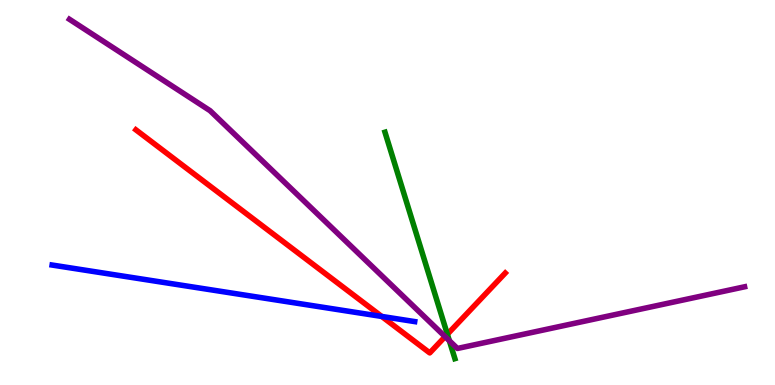[{'lines': ['blue', 'red'], 'intersections': [{'x': 4.93, 'y': 1.78}]}, {'lines': ['green', 'red'], 'intersections': [{'x': 5.77, 'y': 1.32}]}, {'lines': ['purple', 'red'], 'intersections': [{'x': 5.74, 'y': 1.26}]}, {'lines': ['blue', 'green'], 'intersections': []}, {'lines': ['blue', 'purple'], 'intersections': []}, {'lines': ['green', 'purple'], 'intersections': [{'x': 5.8, 'y': 1.15}]}]